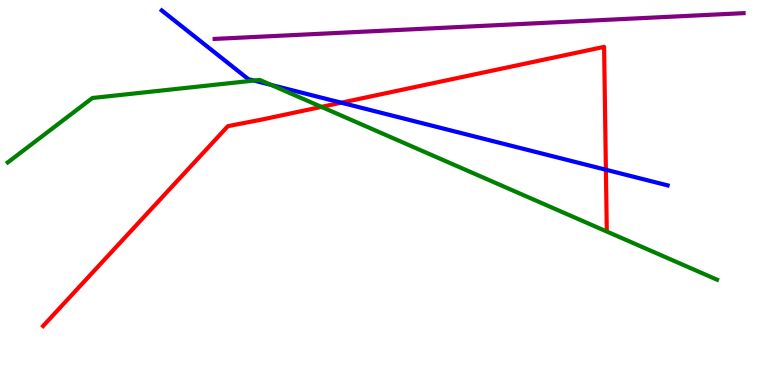[{'lines': ['blue', 'red'], 'intersections': [{'x': 4.4, 'y': 7.33}, {'x': 7.82, 'y': 5.59}]}, {'lines': ['green', 'red'], 'intersections': [{'x': 4.15, 'y': 7.22}]}, {'lines': ['purple', 'red'], 'intersections': []}, {'lines': ['blue', 'green'], 'intersections': [{'x': 3.28, 'y': 7.91}, {'x': 3.5, 'y': 7.79}]}, {'lines': ['blue', 'purple'], 'intersections': []}, {'lines': ['green', 'purple'], 'intersections': []}]